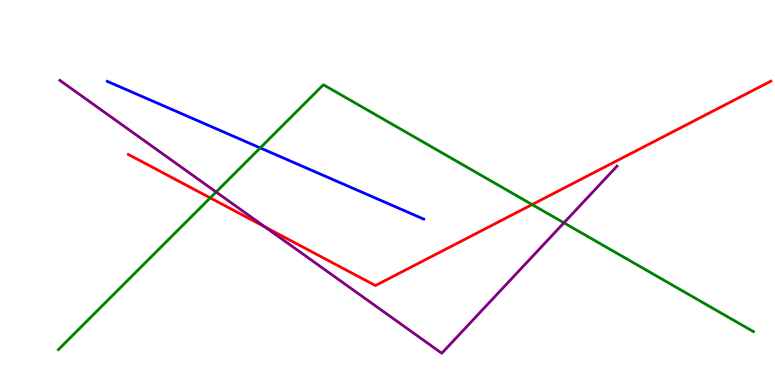[{'lines': ['blue', 'red'], 'intersections': []}, {'lines': ['green', 'red'], 'intersections': [{'x': 2.71, 'y': 4.86}, {'x': 6.87, 'y': 4.69}]}, {'lines': ['purple', 'red'], 'intersections': [{'x': 3.42, 'y': 4.1}]}, {'lines': ['blue', 'green'], 'intersections': [{'x': 3.36, 'y': 6.16}]}, {'lines': ['blue', 'purple'], 'intersections': []}, {'lines': ['green', 'purple'], 'intersections': [{'x': 2.79, 'y': 5.01}, {'x': 7.28, 'y': 4.21}]}]